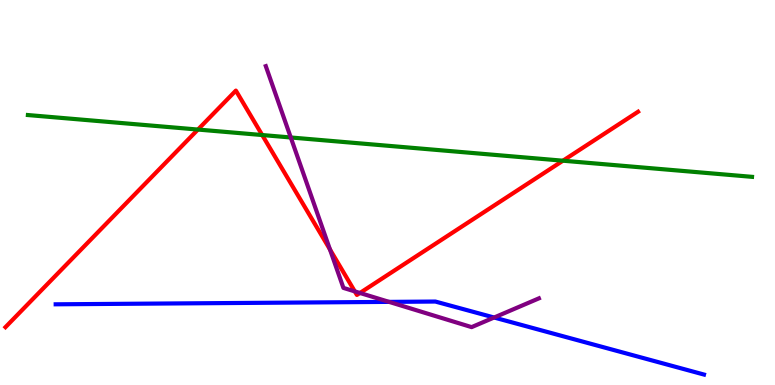[{'lines': ['blue', 'red'], 'intersections': []}, {'lines': ['green', 'red'], 'intersections': [{'x': 2.55, 'y': 6.64}, {'x': 3.38, 'y': 6.49}, {'x': 7.26, 'y': 5.83}]}, {'lines': ['purple', 'red'], 'intersections': [{'x': 4.26, 'y': 3.52}, {'x': 4.58, 'y': 2.43}, {'x': 4.64, 'y': 2.39}]}, {'lines': ['blue', 'green'], 'intersections': []}, {'lines': ['blue', 'purple'], 'intersections': [{'x': 5.02, 'y': 2.16}, {'x': 6.38, 'y': 1.75}]}, {'lines': ['green', 'purple'], 'intersections': [{'x': 3.75, 'y': 6.43}]}]